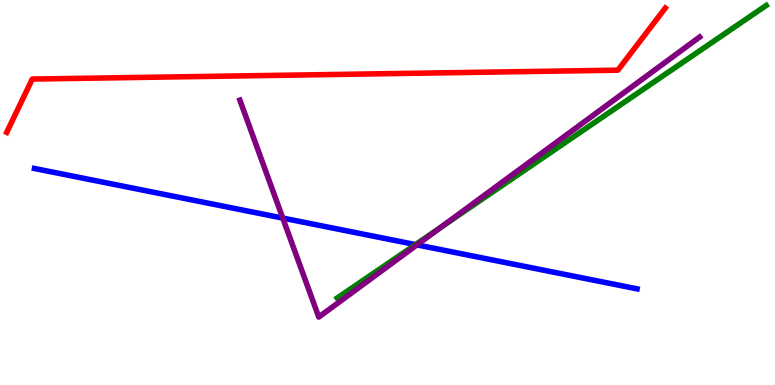[{'lines': ['blue', 'red'], 'intersections': []}, {'lines': ['green', 'red'], 'intersections': []}, {'lines': ['purple', 'red'], 'intersections': []}, {'lines': ['blue', 'green'], 'intersections': [{'x': 5.36, 'y': 3.65}]}, {'lines': ['blue', 'purple'], 'intersections': [{'x': 3.65, 'y': 4.34}, {'x': 5.38, 'y': 3.64}]}, {'lines': ['green', 'purple'], 'intersections': [{'x': 5.69, 'y': 4.09}]}]